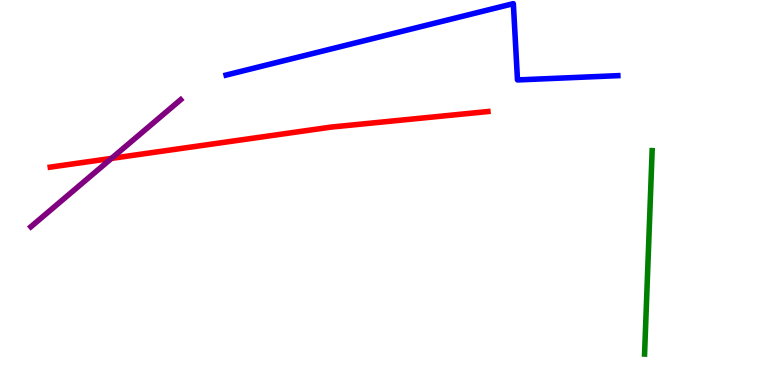[{'lines': ['blue', 'red'], 'intersections': []}, {'lines': ['green', 'red'], 'intersections': []}, {'lines': ['purple', 'red'], 'intersections': [{'x': 1.44, 'y': 5.89}]}, {'lines': ['blue', 'green'], 'intersections': []}, {'lines': ['blue', 'purple'], 'intersections': []}, {'lines': ['green', 'purple'], 'intersections': []}]